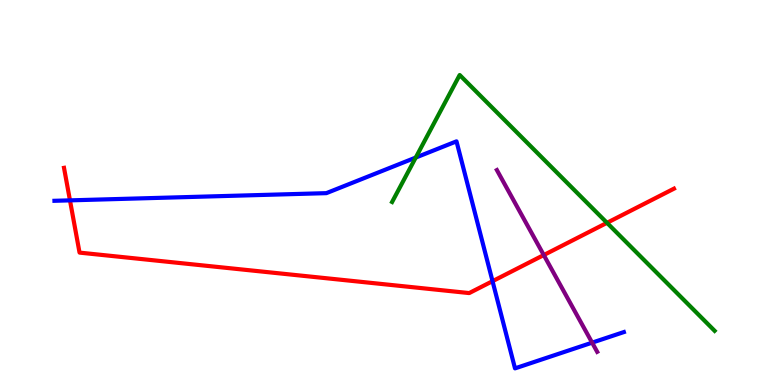[{'lines': ['blue', 'red'], 'intersections': [{'x': 0.903, 'y': 4.8}, {'x': 6.36, 'y': 2.7}]}, {'lines': ['green', 'red'], 'intersections': [{'x': 7.83, 'y': 4.21}]}, {'lines': ['purple', 'red'], 'intersections': [{'x': 7.02, 'y': 3.38}]}, {'lines': ['blue', 'green'], 'intersections': [{'x': 5.36, 'y': 5.91}]}, {'lines': ['blue', 'purple'], 'intersections': [{'x': 7.64, 'y': 1.1}]}, {'lines': ['green', 'purple'], 'intersections': []}]